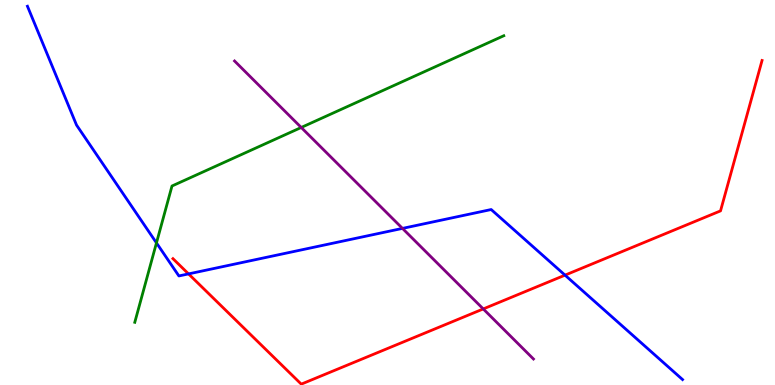[{'lines': ['blue', 'red'], 'intersections': [{'x': 2.43, 'y': 2.89}, {'x': 7.29, 'y': 2.85}]}, {'lines': ['green', 'red'], 'intersections': []}, {'lines': ['purple', 'red'], 'intersections': [{'x': 6.24, 'y': 1.98}]}, {'lines': ['blue', 'green'], 'intersections': [{'x': 2.02, 'y': 3.69}]}, {'lines': ['blue', 'purple'], 'intersections': [{'x': 5.19, 'y': 4.07}]}, {'lines': ['green', 'purple'], 'intersections': [{'x': 3.89, 'y': 6.69}]}]